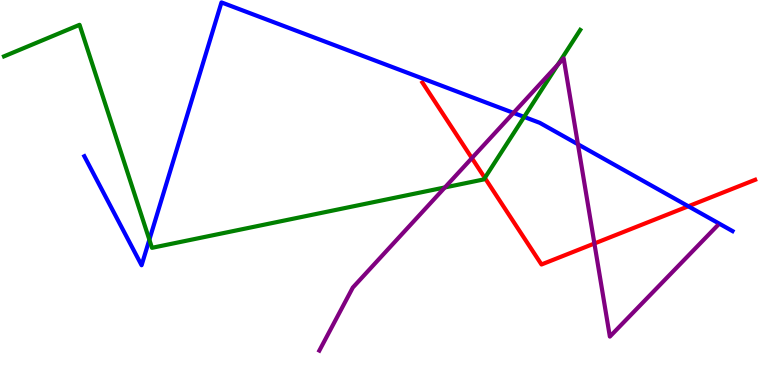[{'lines': ['blue', 'red'], 'intersections': [{'x': 8.88, 'y': 4.64}]}, {'lines': ['green', 'red'], 'intersections': [{'x': 6.26, 'y': 5.38}]}, {'lines': ['purple', 'red'], 'intersections': [{'x': 6.09, 'y': 5.89}, {'x': 7.67, 'y': 3.68}]}, {'lines': ['blue', 'green'], 'intersections': [{'x': 1.93, 'y': 3.77}, {'x': 6.76, 'y': 6.96}]}, {'lines': ['blue', 'purple'], 'intersections': [{'x': 6.63, 'y': 7.07}, {'x': 7.46, 'y': 6.25}]}, {'lines': ['green', 'purple'], 'intersections': [{'x': 5.74, 'y': 5.13}, {'x': 7.2, 'y': 8.32}]}]